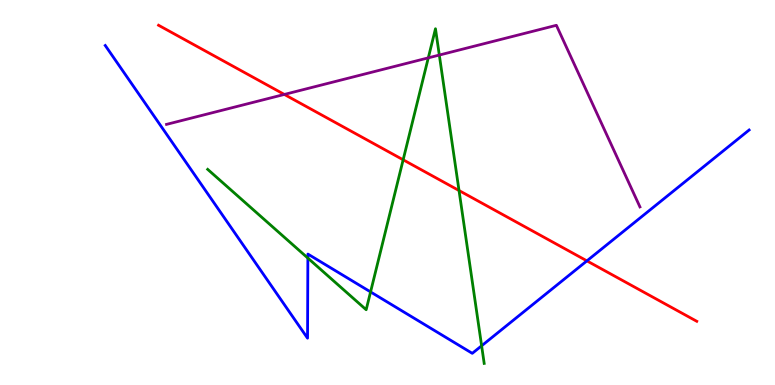[{'lines': ['blue', 'red'], 'intersections': [{'x': 7.57, 'y': 3.22}]}, {'lines': ['green', 'red'], 'intersections': [{'x': 5.2, 'y': 5.85}, {'x': 5.92, 'y': 5.05}]}, {'lines': ['purple', 'red'], 'intersections': [{'x': 3.67, 'y': 7.55}]}, {'lines': ['blue', 'green'], 'intersections': [{'x': 3.97, 'y': 3.3}, {'x': 4.78, 'y': 2.42}, {'x': 6.21, 'y': 1.02}]}, {'lines': ['blue', 'purple'], 'intersections': []}, {'lines': ['green', 'purple'], 'intersections': [{'x': 5.53, 'y': 8.5}, {'x': 5.67, 'y': 8.57}]}]